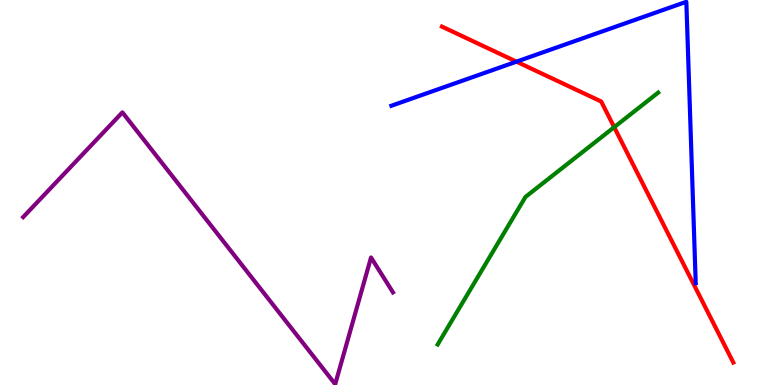[{'lines': ['blue', 'red'], 'intersections': [{'x': 6.66, 'y': 8.4}]}, {'lines': ['green', 'red'], 'intersections': [{'x': 7.93, 'y': 6.7}]}, {'lines': ['purple', 'red'], 'intersections': []}, {'lines': ['blue', 'green'], 'intersections': []}, {'lines': ['blue', 'purple'], 'intersections': []}, {'lines': ['green', 'purple'], 'intersections': []}]